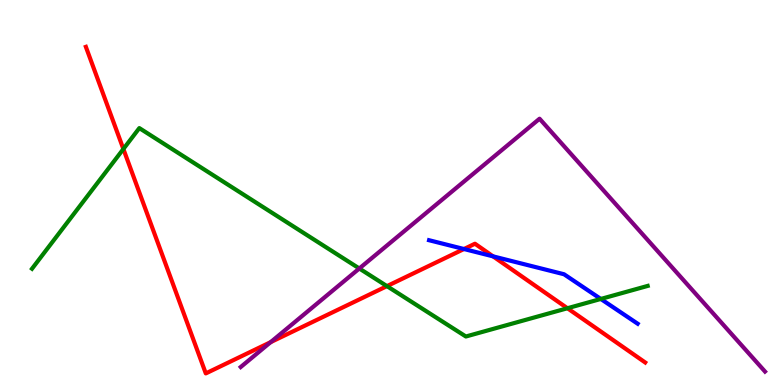[{'lines': ['blue', 'red'], 'intersections': [{'x': 5.99, 'y': 3.53}, {'x': 6.36, 'y': 3.34}]}, {'lines': ['green', 'red'], 'intersections': [{'x': 1.59, 'y': 6.13}, {'x': 4.99, 'y': 2.57}, {'x': 7.32, 'y': 1.99}]}, {'lines': ['purple', 'red'], 'intersections': [{'x': 3.49, 'y': 1.11}]}, {'lines': ['blue', 'green'], 'intersections': [{'x': 7.75, 'y': 2.23}]}, {'lines': ['blue', 'purple'], 'intersections': []}, {'lines': ['green', 'purple'], 'intersections': [{'x': 4.64, 'y': 3.03}]}]